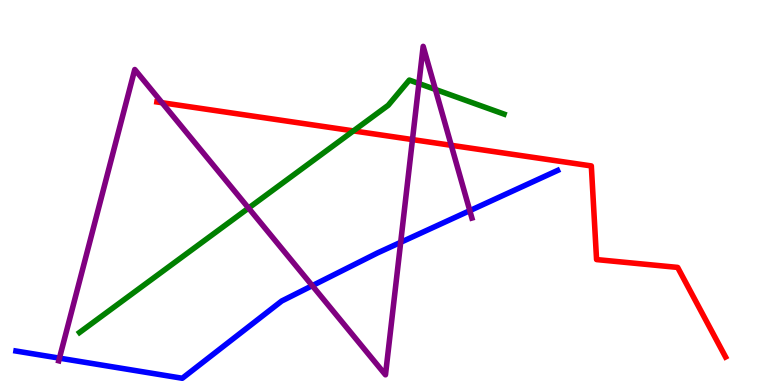[{'lines': ['blue', 'red'], 'intersections': []}, {'lines': ['green', 'red'], 'intersections': [{'x': 4.56, 'y': 6.6}]}, {'lines': ['purple', 'red'], 'intersections': [{'x': 2.09, 'y': 7.33}, {'x': 5.32, 'y': 6.37}, {'x': 5.82, 'y': 6.23}]}, {'lines': ['blue', 'green'], 'intersections': []}, {'lines': ['blue', 'purple'], 'intersections': [{'x': 0.767, 'y': 0.698}, {'x': 4.03, 'y': 2.58}, {'x': 5.17, 'y': 3.71}, {'x': 6.06, 'y': 4.53}]}, {'lines': ['green', 'purple'], 'intersections': [{'x': 3.21, 'y': 4.6}, {'x': 5.41, 'y': 7.83}, {'x': 5.62, 'y': 7.68}]}]